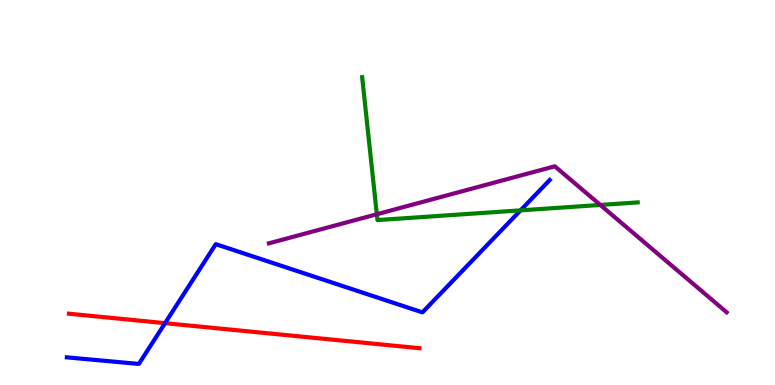[{'lines': ['blue', 'red'], 'intersections': [{'x': 2.13, 'y': 1.61}]}, {'lines': ['green', 'red'], 'intersections': []}, {'lines': ['purple', 'red'], 'intersections': []}, {'lines': ['blue', 'green'], 'intersections': [{'x': 6.72, 'y': 4.54}]}, {'lines': ['blue', 'purple'], 'intersections': []}, {'lines': ['green', 'purple'], 'intersections': [{'x': 4.86, 'y': 4.44}, {'x': 7.75, 'y': 4.68}]}]